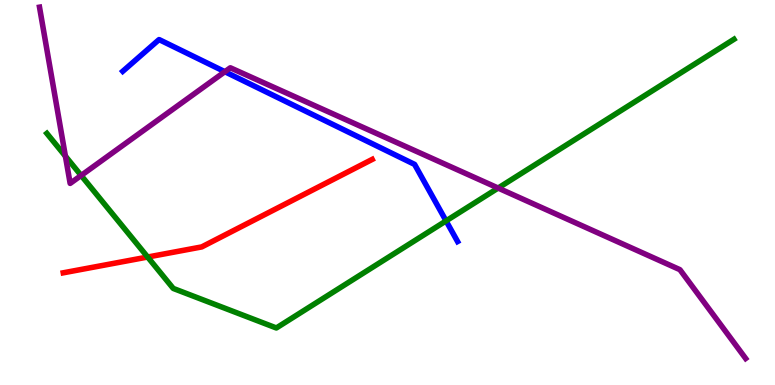[{'lines': ['blue', 'red'], 'intersections': []}, {'lines': ['green', 'red'], 'intersections': [{'x': 1.91, 'y': 3.32}]}, {'lines': ['purple', 'red'], 'intersections': []}, {'lines': ['blue', 'green'], 'intersections': [{'x': 5.76, 'y': 4.26}]}, {'lines': ['blue', 'purple'], 'intersections': [{'x': 2.9, 'y': 8.14}]}, {'lines': ['green', 'purple'], 'intersections': [{'x': 0.844, 'y': 5.94}, {'x': 1.05, 'y': 5.44}, {'x': 6.43, 'y': 5.12}]}]